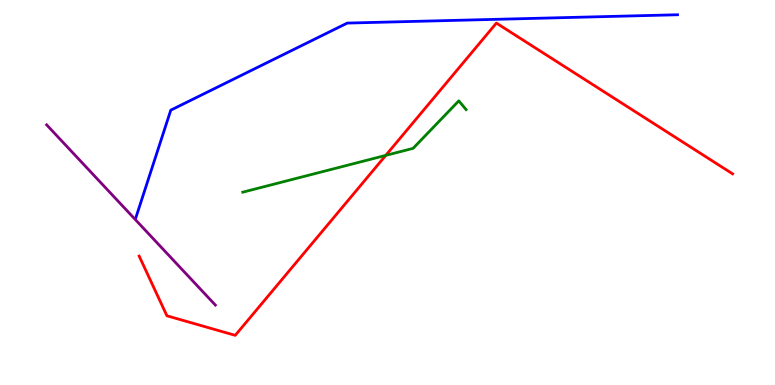[{'lines': ['blue', 'red'], 'intersections': []}, {'lines': ['green', 'red'], 'intersections': [{'x': 4.98, 'y': 5.96}]}, {'lines': ['purple', 'red'], 'intersections': []}, {'lines': ['blue', 'green'], 'intersections': []}, {'lines': ['blue', 'purple'], 'intersections': []}, {'lines': ['green', 'purple'], 'intersections': []}]